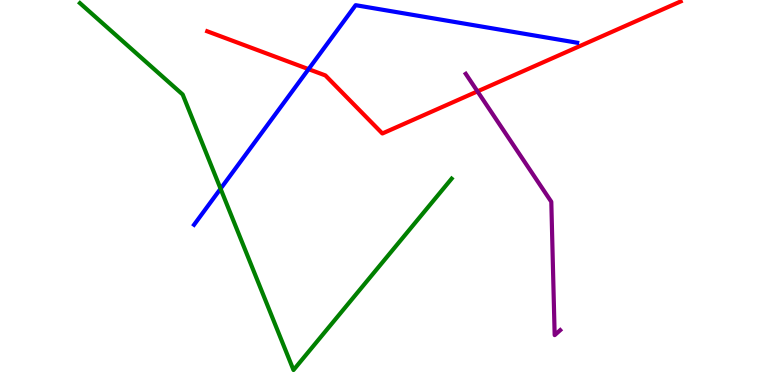[{'lines': ['blue', 'red'], 'intersections': [{'x': 3.98, 'y': 8.2}]}, {'lines': ['green', 'red'], 'intersections': []}, {'lines': ['purple', 'red'], 'intersections': [{'x': 6.16, 'y': 7.63}]}, {'lines': ['blue', 'green'], 'intersections': [{'x': 2.85, 'y': 5.1}]}, {'lines': ['blue', 'purple'], 'intersections': []}, {'lines': ['green', 'purple'], 'intersections': []}]